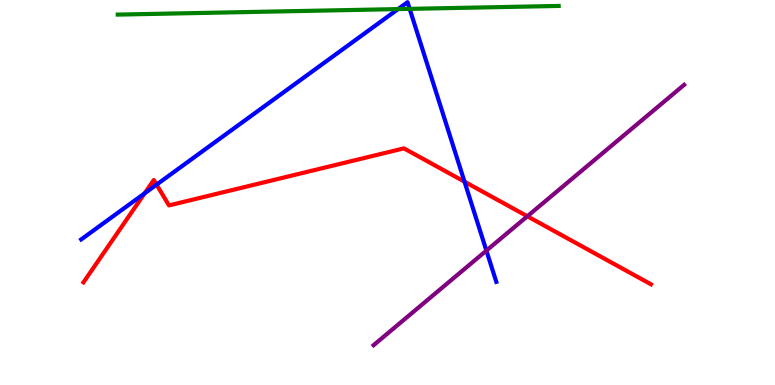[{'lines': ['blue', 'red'], 'intersections': [{'x': 1.87, 'y': 4.98}, {'x': 2.02, 'y': 5.2}, {'x': 5.99, 'y': 5.28}]}, {'lines': ['green', 'red'], 'intersections': []}, {'lines': ['purple', 'red'], 'intersections': [{'x': 6.8, 'y': 4.38}]}, {'lines': ['blue', 'green'], 'intersections': [{'x': 5.14, 'y': 9.76}, {'x': 5.29, 'y': 9.77}]}, {'lines': ['blue', 'purple'], 'intersections': [{'x': 6.28, 'y': 3.49}]}, {'lines': ['green', 'purple'], 'intersections': []}]